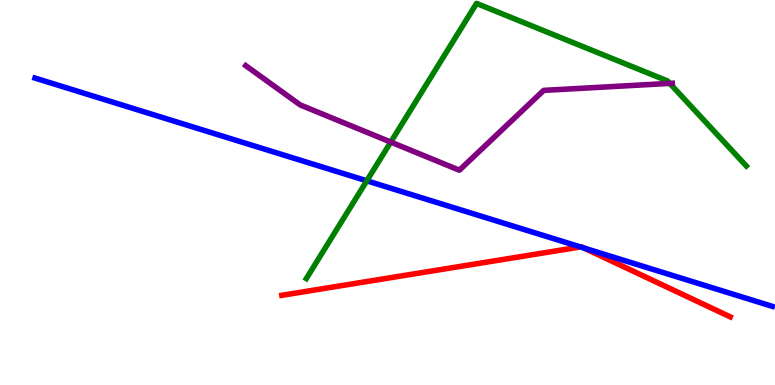[{'lines': ['blue', 'red'], 'intersections': [{'x': 7.49, 'y': 3.59}, {'x': 7.54, 'y': 3.56}]}, {'lines': ['green', 'red'], 'intersections': []}, {'lines': ['purple', 'red'], 'intersections': []}, {'lines': ['blue', 'green'], 'intersections': [{'x': 4.73, 'y': 5.3}]}, {'lines': ['blue', 'purple'], 'intersections': []}, {'lines': ['green', 'purple'], 'intersections': [{'x': 5.04, 'y': 6.31}, {'x': 8.64, 'y': 7.83}]}]